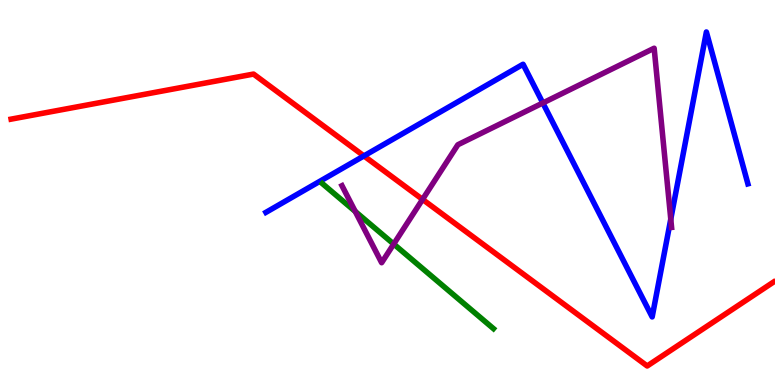[{'lines': ['blue', 'red'], 'intersections': [{'x': 4.7, 'y': 5.95}]}, {'lines': ['green', 'red'], 'intersections': []}, {'lines': ['purple', 'red'], 'intersections': [{'x': 5.45, 'y': 4.82}]}, {'lines': ['blue', 'green'], 'intersections': []}, {'lines': ['blue', 'purple'], 'intersections': [{'x': 7.0, 'y': 7.33}, {'x': 8.66, 'y': 4.31}]}, {'lines': ['green', 'purple'], 'intersections': [{'x': 4.58, 'y': 4.51}, {'x': 5.08, 'y': 3.66}]}]